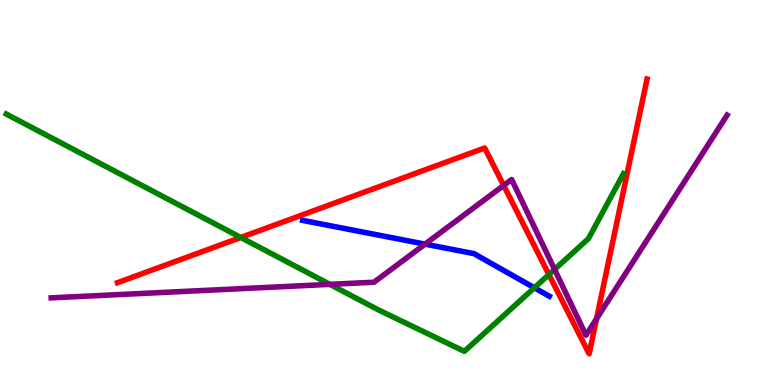[{'lines': ['blue', 'red'], 'intersections': []}, {'lines': ['green', 'red'], 'intersections': [{'x': 3.11, 'y': 3.83}, {'x': 7.08, 'y': 2.87}]}, {'lines': ['purple', 'red'], 'intersections': [{'x': 6.5, 'y': 5.18}, {'x': 7.7, 'y': 1.72}]}, {'lines': ['blue', 'green'], 'intersections': [{'x': 6.89, 'y': 2.53}]}, {'lines': ['blue', 'purple'], 'intersections': [{'x': 5.48, 'y': 3.66}]}, {'lines': ['green', 'purple'], 'intersections': [{'x': 4.26, 'y': 2.61}, {'x': 7.16, 'y': 3.0}]}]